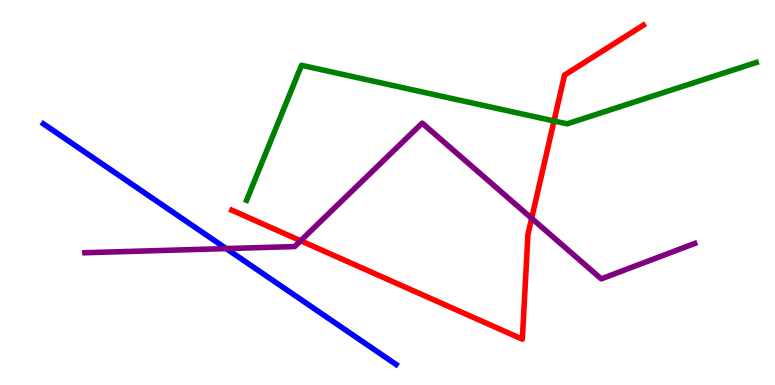[{'lines': ['blue', 'red'], 'intersections': []}, {'lines': ['green', 'red'], 'intersections': [{'x': 7.15, 'y': 6.86}]}, {'lines': ['purple', 'red'], 'intersections': [{'x': 3.88, 'y': 3.75}, {'x': 6.86, 'y': 4.33}]}, {'lines': ['blue', 'green'], 'intersections': []}, {'lines': ['blue', 'purple'], 'intersections': [{'x': 2.92, 'y': 3.54}]}, {'lines': ['green', 'purple'], 'intersections': []}]